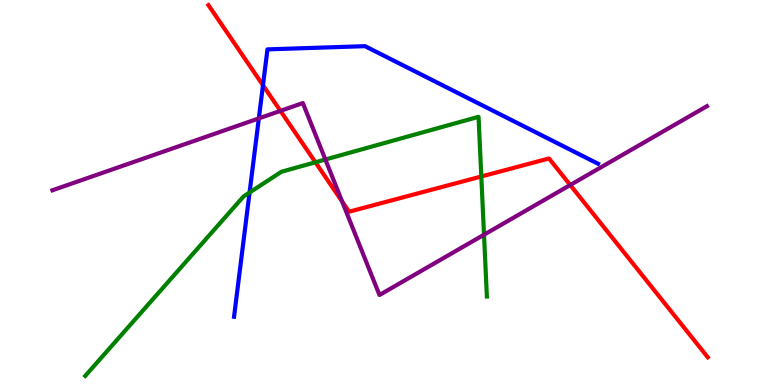[{'lines': ['blue', 'red'], 'intersections': [{'x': 3.39, 'y': 7.79}]}, {'lines': ['green', 'red'], 'intersections': [{'x': 4.07, 'y': 5.78}, {'x': 6.21, 'y': 5.42}]}, {'lines': ['purple', 'red'], 'intersections': [{'x': 3.62, 'y': 7.12}, {'x': 4.41, 'y': 4.77}, {'x': 7.36, 'y': 5.19}]}, {'lines': ['blue', 'green'], 'intersections': [{'x': 3.22, 'y': 5.0}]}, {'lines': ['blue', 'purple'], 'intersections': [{'x': 3.34, 'y': 6.92}]}, {'lines': ['green', 'purple'], 'intersections': [{'x': 4.2, 'y': 5.86}, {'x': 6.25, 'y': 3.9}]}]